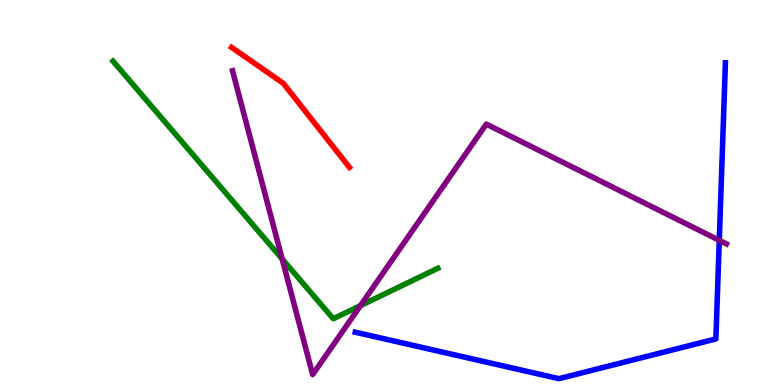[{'lines': ['blue', 'red'], 'intersections': []}, {'lines': ['green', 'red'], 'intersections': []}, {'lines': ['purple', 'red'], 'intersections': []}, {'lines': ['blue', 'green'], 'intersections': []}, {'lines': ['blue', 'purple'], 'intersections': [{'x': 9.28, 'y': 3.76}]}, {'lines': ['green', 'purple'], 'intersections': [{'x': 3.64, 'y': 3.27}, {'x': 4.65, 'y': 2.06}]}]